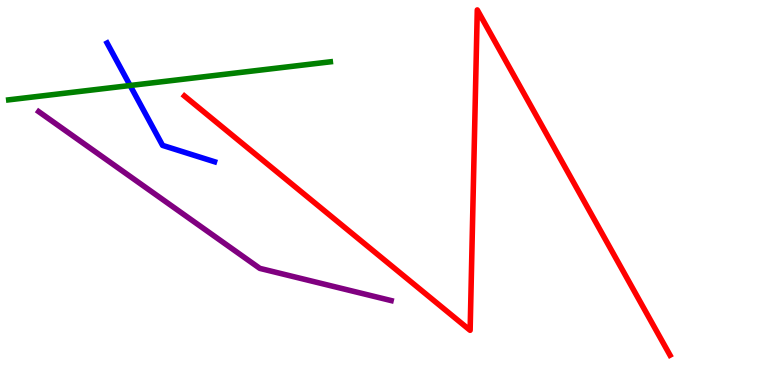[{'lines': ['blue', 'red'], 'intersections': []}, {'lines': ['green', 'red'], 'intersections': []}, {'lines': ['purple', 'red'], 'intersections': []}, {'lines': ['blue', 'green'], 'intersections': [{'x': 1.68, 'y': 7.78}]}, {'lines': ['blue', 'purple'], 'intersections': []}, {'lines': ['green', 'purple'], 'intersections': []}]